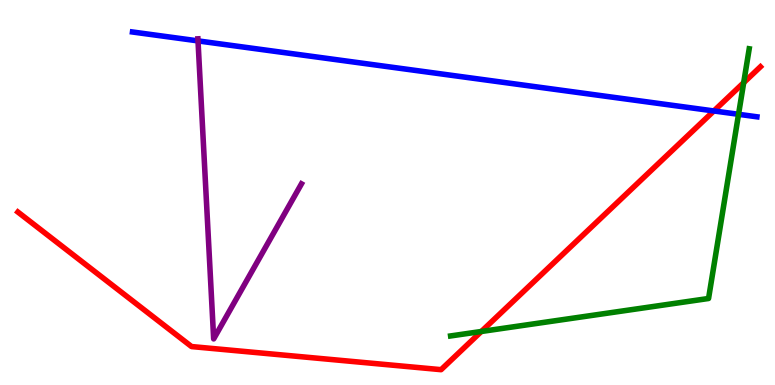[{'lines': ['blue', 'red'], 'intersections': [{'x': 9.21, 'y': 7.12}]}, {'lines': ['green', 'red'], 'intersections': [{'x': 6.21, 'y': 1.39}, {'x': 9.6, 'y': 7.85}]}, {'lines': ['purple', 'red'], 'intersections': []}, {'lines': ['blue', 'green'], 'intersections': [{'x': 9.53, 'y': 7.03}]}, {'lines': ['blue', 'purple'], 'intersections': [{'x': 2.55, 'y': 8.94}]}, {'lines': ['green', 'purple'], 'intersections': []}]